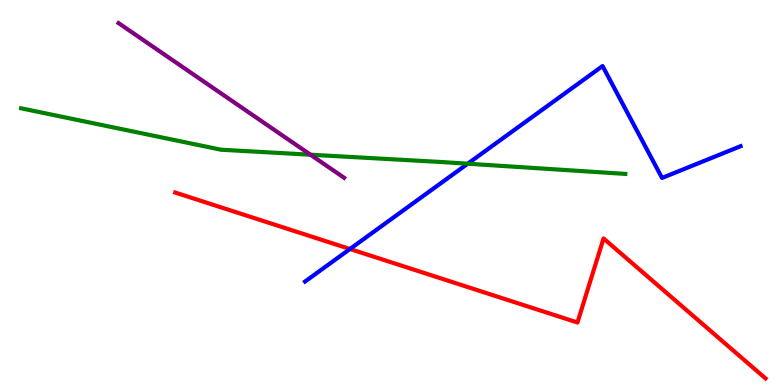[{'lines': ['blue', 'red'], 'intersections': [{'x': 4.52, 'y': 3.53}]}, {'lines': ['green', 'red'], 'intersections': []}, {'lines': ['purple', 'red'], 'intersections': []}, {'lines': ['blue', 'green'], 'intersections': [{'x': 6.04, 'y': 5.75}]}, {'lines': ['blue', 'purple'], 'intersections': []}, {'lines': ['green', 'purple'], 'intersections': [{'x': 4.01, 'y': 5.98}]}]